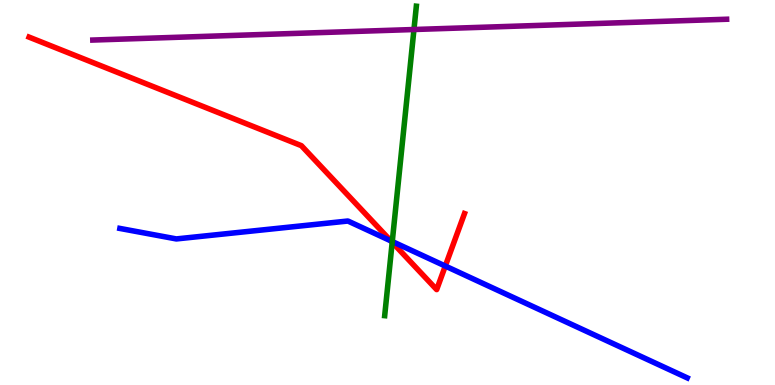[{'lines': ['blue', 'red'], 'intersections': [{'x': 5.04, 'y': 3.74}, {'x': 5.75, 'y': 3.09}]}, {'lines': ['green', 'red'], 'intersections': [{'x': 5.06, 'y': 3.71}]}, {'lines': ['purple', 'red'], 'intersections': []}, {'lines': ['blue', 'green'], 'intersections': [{'x': 5.06, 'y': 3.73}]}, {'lines': ['blue', 'purple'], 'intersections': []}, {'lines': ['green', 'purple'], 'intersections': [{'x': 5.34, 'y': 9.23}]}]